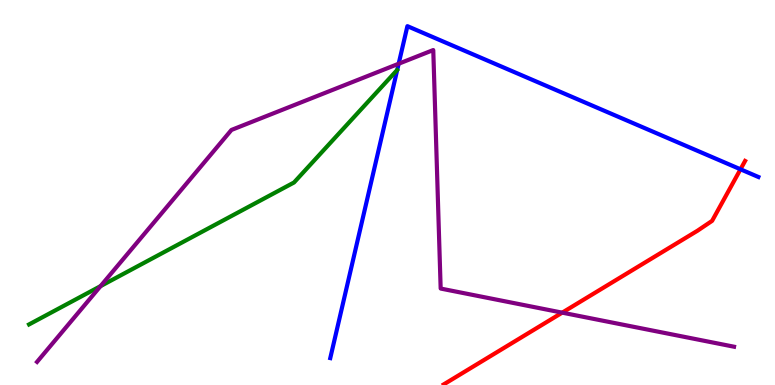[{'lines': ['blue', 'red'], 'intersections': [{'x': 9.55, 'y': 5.6}]}, {'lines': ['green', 'red'], 'intersections': []}, {'lines': ['purple', 'red'], 'intersections': [{'x': 7.25, 'y': 1.88}]}, {'lines': ['blue', 'green'], 'intersections': []}, {'lines': ['blue', 'purple'], 'intersections': [{'x': 5.14, 'y': 8.34}]}, {'lines': ['green', 'purple'], 'intersections': [{'x': 1.3, 'y': 2.57}]}]